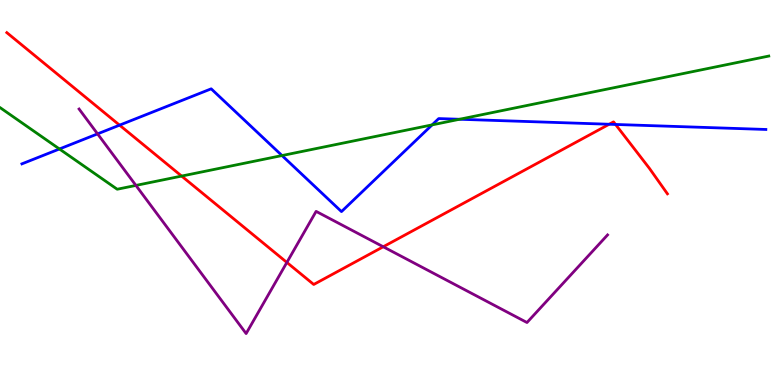[{'lines': ['blue', 'red'], 'intersections': [{'x': 1.54, 'y': 6.75}, {'x': 7.86, 'y': 6.77}, {'x': 7.94, 'y': 6.77}]}, {'lines': ['green', 'red'], 'intersections': [{'x': 2.34, 'y': 5.43}]}, {'lines': ['purple', 'red'], 'intersections': [{'x': 3.7, 'y': 3.18}, {'x': 4.95, 'y': 3.59}]}, {'lines': ['blue', 'green'], 'intersections': [{'x': 0.767, 'y': 6.13}, {'x': 3.64, 'y': 5.96}, {'x': 5.58, 'y': 6.76}, {'x': 5.93, 'y': 6.9}]}, {'lines': ['blue', 'purple'], 'intersections': [{'x': 1.26, 'y': 6.52}]}, {'lines': ['green', 'purple'], 'intersections': [{'x': 1.75, 'y': 5.18}]}]